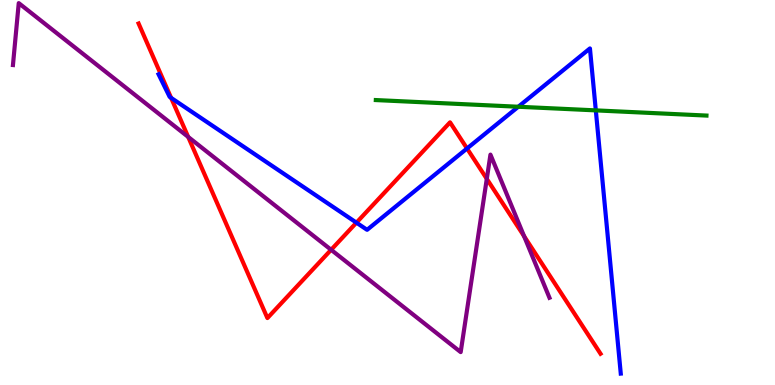[{'lines': ['blue', 'red'], 'intersections': [{'x': 2.21, 'y': 7.46}, {'x': 4.6, 'y': 4.22}, {'x': 6.03, 'y': 6.14}]}, {'lines': ['green', 'red'], 'intersections': []}, {'lines': ['purple', 'red'], 'intersections': [{'x': 2.43, 'y': 6.44}, {'x': 4.27, 'y': 3.51}, {'x': 6.28, 'y': 5.35}, {'x': 6.76, 'y': 3.86}]}, {'lines': ['blue', 'green'], 'intersections': [{'x': 6.69, 'y': 7.23}, {'x': 7.69, 'y': 7.13}]}, {'lines': ['blue', 'purple'], 'intersections': []}, {'lines': ['green', 'purple'], 'intersections': []}]